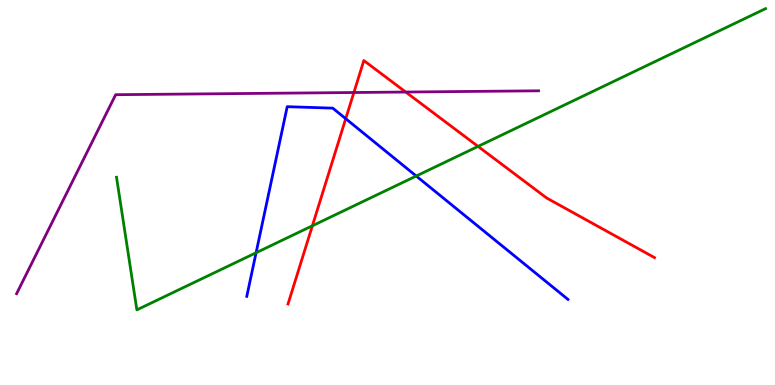[{'lines': ['blue', 'red'], 'intersections': [{'x': 4.46, 'y': 6.92}]}, {'lines': ['green', 'red'], 'intersections': [{'x': 4.03, 'y': 4.14}, {'x': 6.17, 'y': 6.2}]}, {'lines': ['purple', 'red'], 'intersections': [{'x': 4.57, 'y': 7.6}, {'x': 5.24, 'y': 7.61}]}, {'lines': ['blue', 'green'], 'intersections': [{'x': 3.3, 'y': 3.43}, {'x': 5.37, 'y': 5.43}]}, {'lines': ['blue', 'purple'], 'intersections': []}, {'lines': ['green', 'purple'], 'intersections': []}]